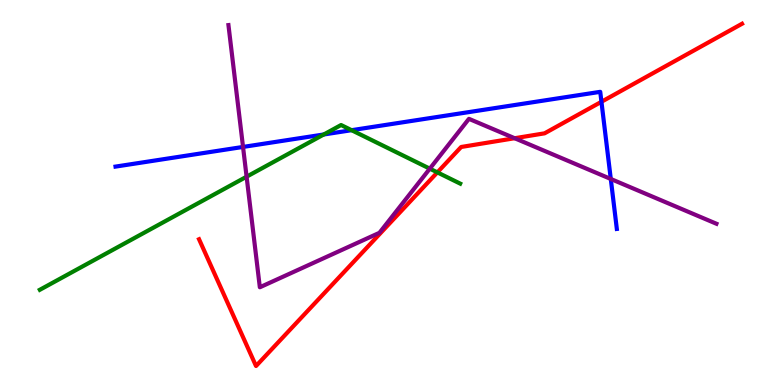[{'lines': ['blue', 'red'], 'intersections': [{'x': 7.76, 'y': 7.36}]}, {'lines': ['green', 'red'], 'intersections': [{'x': 5.64, 'y': 5.52}]}, {'lines': ['purple', 'red'], 'intersections': [{'x': 6.64, 'y': 6.41}]}, {'lines': ['blue', 'green'], 'intersections': [{'x': 4.18, 'y': 6.51}, {'x': 4.54, 'y': 6.62}]}, {'lines': ['blue', 'purple'], 'intersections': [{'x': 3.14, 'y': 6.18}, {'x': 7.88, 'y': 5.35}]}, {'lines': ['green', 'purple'], 'intersections': [{'x': 3.18, 'y': 5.41}, {'x': 5.55, 'y': 5.62}]}]